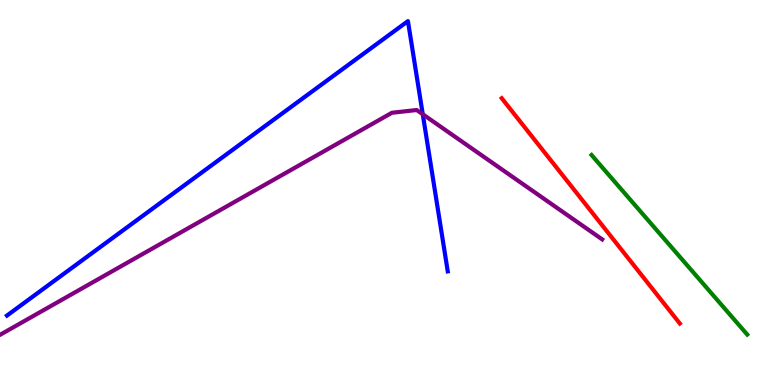[{'lines': ['blue', 'red'], 'intersections': []}, {'lines': ['green', 'red'], 'intersections': []}, {'lines': ['purple', 'red'], 'intersections': []}, {'lines': ['blue', 'green'], 'intersections': []}, {'lines': ['blue', 'purple'], 'intersections': [{'x': 5.45, 'y': 7.03}]}, {'lines': ['green', 'purple'], 'intersections': []}]